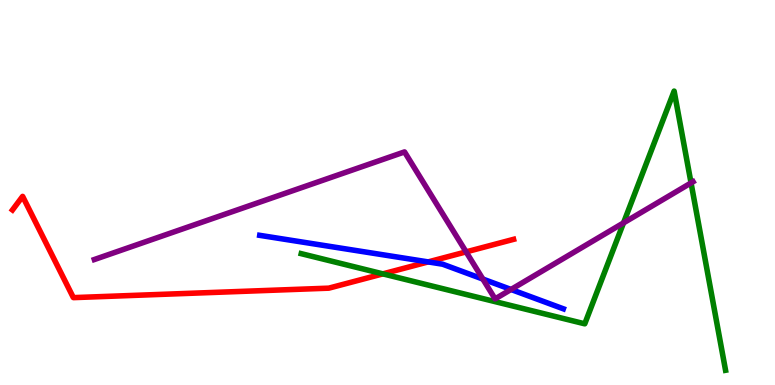[{'lines': ['blue', 'red'], 'intersections': [{'x': 5.52, 'y': 3.2}]}, {'lines': ['green', 'red'], 'intersections': [{'x': 4.94, 'y': 2.89}]}, {'lines': ['purple', 'red'], 'intersections': [{'x': 6.01, 'y': 3.46}]}, {'lines': ['blue', 'green'], 'intersections': []}, {'lines': ['blue', 'purple'], 'intersections': [{'x': 6.23, 'y': 2.75}, {'x': 6.59, 'y': 2.48}]}, {'lines': ['green', 'purple'], 'intersections': [{'x': 8.05, 'y': 4.21}, {'x': 8.92, 'y': 5.25}]}]